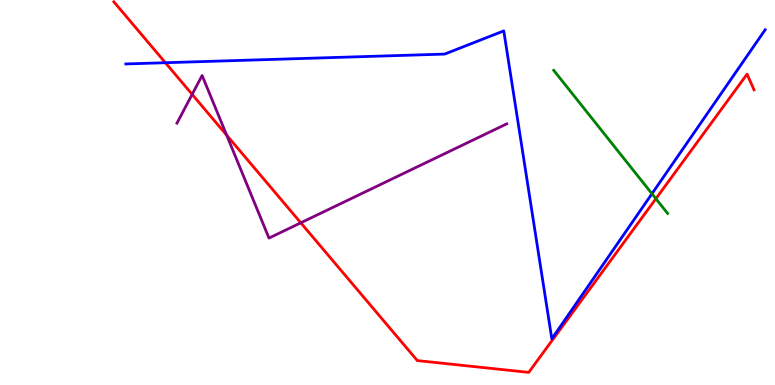[{'lines': ['blue', 'red'], 'intersections': [{'x': 2.13, 'y': 8.37}]}, {'lines': ['green', 'red'], 'intersections': [{'x': 8.46, 'y': 4.84}]}, {'lines': ['purple', 'red'], 'intersections': [{'x': 2.48, 'y': 7.55}, {'x': 2.92, 'y': 6.49}, {'x': 3.88, 'y': 4.21}]}, {'lines': ['blue', 'green'], 'intersections': [{'x': 8.41, 'y': 4.97}]}, {'lines': ['blue', 'purple'], 'intersections': []}, {'lines': ['green', 'purple'], 'intersections': []}]